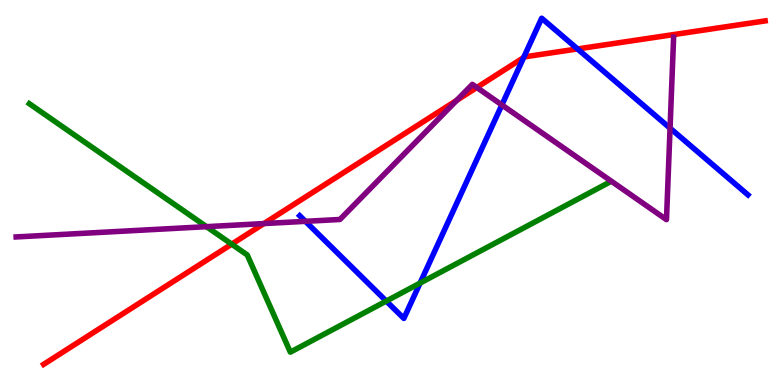[{'lines': ['blue', 'red'], 'intersections': [{'x': 6.76, 'y': 8.5}, {'x': 7.45, 'y': 8.73}]}, {'lines': ['green', 'red'], 'intersections': [{'x': 2.99, 'y': 3.66}]}, {'lines': ['purple', 'red'], 'intersections': [{'x': 3.41, 'y': 4.19}, {'x': 5.89, 'y': 7.39}, {'x': 6.15, 'y': 7.73}]}, {'lines': ['blue', 'green'], 'intersections': [{'x': 4.98, 'y': 2.18}, {'x': 5.42, 'y': 2.65}]}, {'lines': ['blue', 'purple'], 'intersections': [{'x': 3.94, 'y': 4.25}, {'x': 6.48, 'y': 7.27}, {'x': 8.65, 'y': 6.67}]}, {'lines': ['green', 'purple'], 'intersections': [{'x': 2.66, 'y': 4.11}]}]